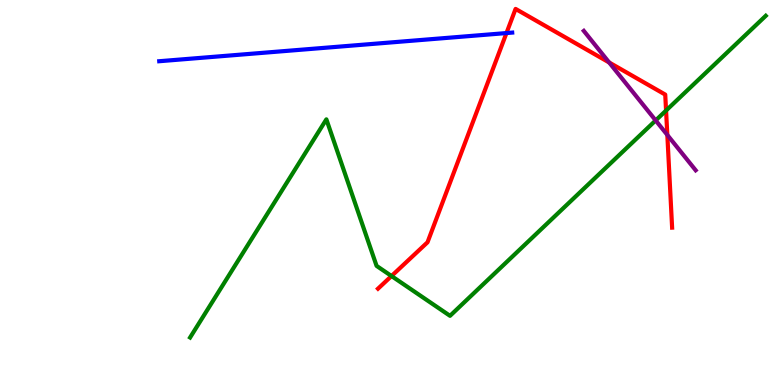[{'lines': ['blue', 'red'], 'intersections': [{'x': 6.54, 'y': 9.14}]}, {'lines': ['green', 'red'], 'intersections': [{'x': 5.05, 'y': 2.83}, {'x': 8.59, 'y': 7.13}]}, {'lines': ['purple', 'red'], 'intersections': [{'x': 7.86, 'y': 8.38}, {'x': 8.61, 'y': 6.49}]}, {'lines': ['blue', 'green'], 'intersections': []}, {'lines': ['blue', 'purple'], 'intersections': []}, {'lines': ['green', 'purple'], 'intersections': [{'x': 8.46, 'y': 6.87}]}]